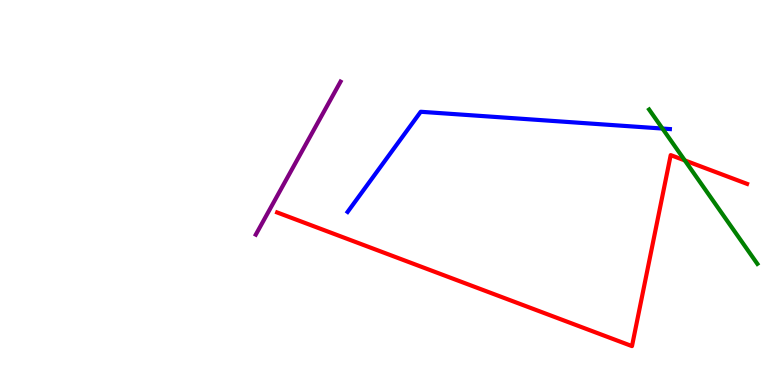[{'lines': ['blue', 'red'], 'intersections': []}, {'lines': ['green', 'red'], 'intersections': [{'x': 8.84, 'y': 5.83}]}, {'lines': ['purple', 'red'], 'intersections': []}, {'lines': ['blue', 'green'], 'intersections': [{'x': 8.55, 'y': 6.66}]}, {'lines': ['blue', 'purple'], 'intersections': []}, {'lines': ['green', 'purple'], 'intersections': []}]